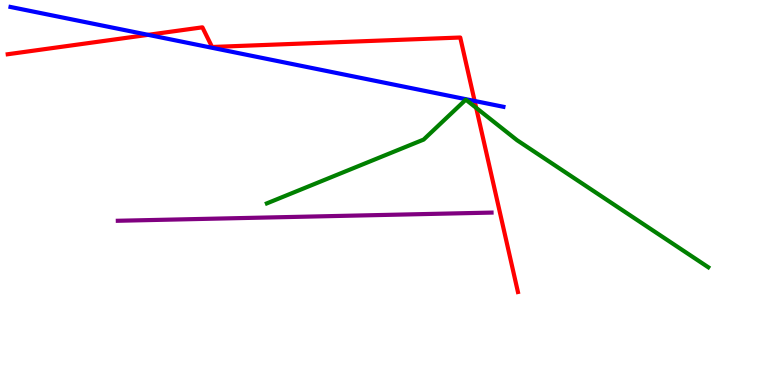[{'lines': ['blue', 'red'], 'intersections': [{'x': 1.91, 'y': 9.1}, {'x': 6.12, 'y': 7.38}]}, {'lines': ['green', 'red'], 'intersections': [{'x': 6.14, 'y': 7.2}]}, {'lines': ['purple', 'red'], 'intersections': []}, {'lines': ['blue', 'green'], 'intersections': []}, {'lines': ['blue', 'purple'], 'intersections': []}, {'lines': ['green', 'purple'], 'intersections': []}]